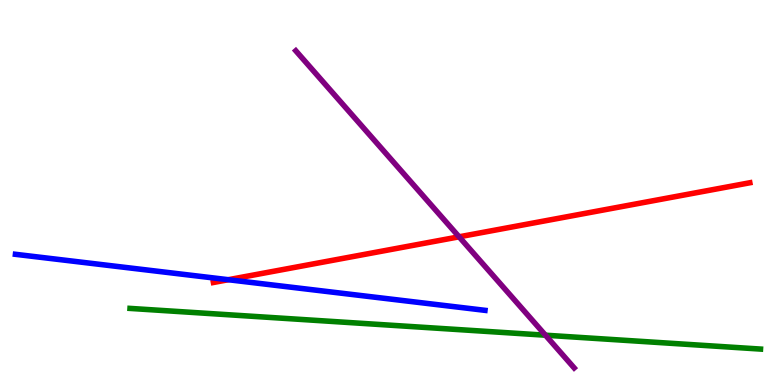[{'lines': ['blue', 'red'], 'intersections': [{'x': 2.95, 'y': 2.73}]}, {'lines': ['green', 'red'], 'intersections': []}, {'lines': ['purple', 'red'], 'intersections': [{'x': 5.92, 'y': 3.85}]}, {'lines': ['blue', 'green'], 'intersections': []}, {'lines': ['blue', 'purple'], 'intersections': []}, {'lines': ['green', 'purple'], 'intersections': [{'x': 7.04, 'y': 1.29}]}]